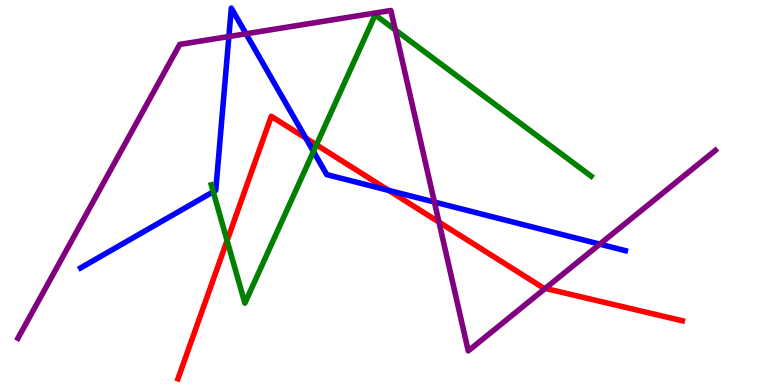[{'lines': ['blue', 'red'], 'intersections': [{'x': 3.95, 'y': 6.41}, {'x': 5.02, 'y': 5.06}]}, {'lines': ['green', 'red'], 'intersections': [{'x': 2.93, 'y': 3.75}, {'x': 4.08, 'y': 6.24}]}, {'lines': ['purple', 'red'], 'intersections': [{'x': 5.66, 'y': 4.23}, {'x': 7.04, 'y': 2.51}]}, {'lines': ['blue', 'green'], 'intersections': [{'x': 2.75, 'y': 5.02}, {'x': 4.04, 'y': 6.07}]}, {'lines': ['blue', 'purple'], 'intersections': [{'x': 2.95, 'y': 9.05}, {'x': 3.17, 'y': 9.12}, {'x': 5.61, 'y': 4.75}, {'x': 7.74, 'y': 3.66}]}, {'lines': ['green', 'purple'], 'intersections': [{'x': 5.1, 'y': 9.22}]}]